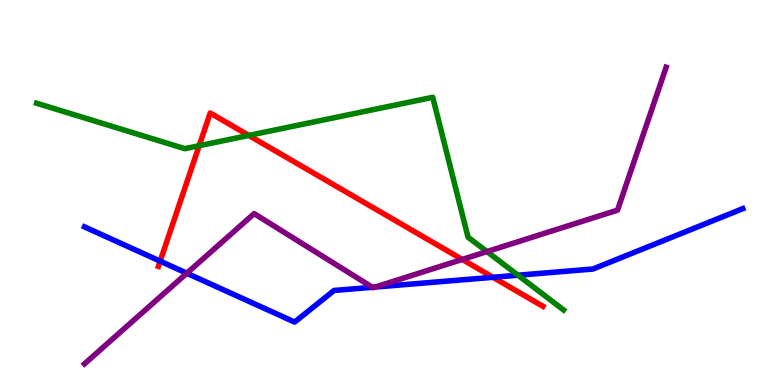[{'lines': ['blue', 'red'], 'intersections': [{'x': 2.07, 'y': 3.22}, {'x': 6.36, 'y': 2.8}]}, {'lines': ['green', 'red'], 'intersections': [{'x': 2.57, 'y': 6.22}, {'x': 3.21, 'y': 6.48}]}, {'lines': ['purple', 'red'], 'intersections': [{'x': 5.96, 'y': 3.26}]}, {'lines': ['blue', 'green'], 'intersections': [{'x': 6.68, 'y': 2.85}]}, {'lines': ['blue', 'purple'], 'intersections': [{'x': 2.41, 'y': 2.9}, {'x': 4.8, 'y': 2.54}, {'x': 4.84, 'y': 2.54}]}, {'lines': ['green', 'purple'], 'intersections': [{'x': 6.28, 'y': 3.47}]}]